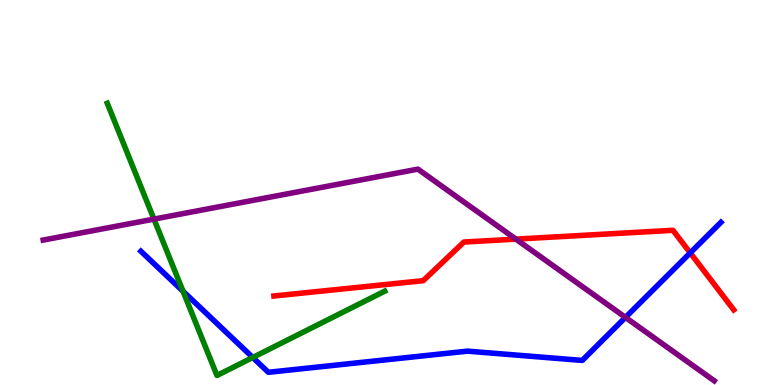[{'lines': ['blue', 'red'], 'intersections': [{'x': 8.91, 'y': 3.43}]}, {'lines': ['green', 'red'], 'intersections': []}, {'lines': ['purple', 'red'], 'intersections': [{'x': 6.66, 'y': 3.79}]}, {'lines': ['blue', 'green'], 'intersections': [{'x': 2.36, 'y': 2.44}, {'x': 3.26, 'y': 0.715}]}, {'lines': ['blue', 'purple'], 'intersections': [{'x': 8.07, 'y': 1.76}]}, {'lines': ['green', 'purple'], 'intersections': [{'x': 1.99, 'y': 4.31}]}]